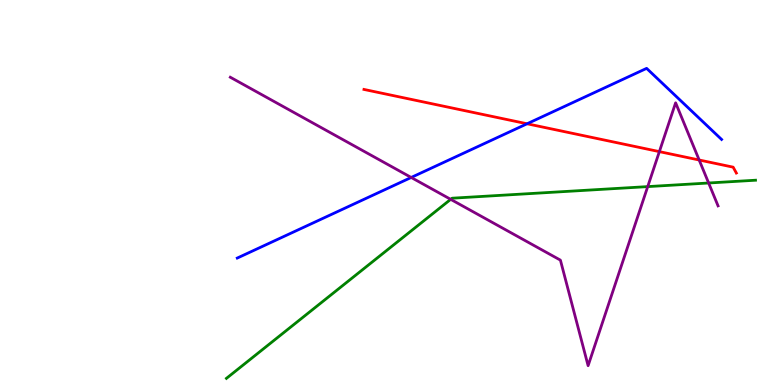[{'lines': ['blue', 'red'], 'intersections': [{'x': 6.8, 'y': 6.79}]}, {'lines': ['green', 'red'], 'intersections': []}, {'lines': ['purple', 'red'], 'intersections': [{'x': 8.51, 'y': 6.06}, {'x': 9.02, 'y': 5.84}]}, {'lines': ['blue', 'green'], 'intersections': []}, {'lines': ['blue', 'purple'], 'intersections': [{'x': 5.31, 'y': 5.39}]}, {'lines': ['green', 'purple'], 'intersections': [{'x': 5.82, 'y': 4.82}, {'x': 8.36, 'y': 5.15}, {'x': 9.14, 'y': 5.25}]}]